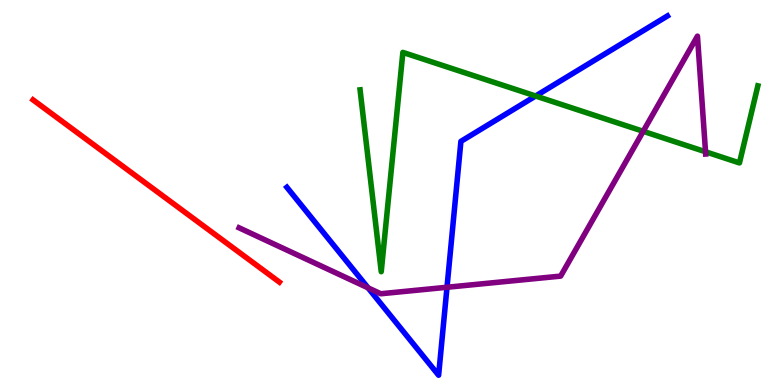[{'lines': ['blue', 'red'], 'intersections': []}, {'lines': ['green', 'red'], 'intersections': []}, {'lines': ['purple', 'red'], 'intersections': []}, {'lines': ['blue', 'green'], 'intersections': [{'x': 6.91, 'y': 7.51}]}, {'lines': ['blue', 'purple'], 'intersections': [{'x': 4.75, 'y': 2.52}, {'x': 5.77, 'y': 2.54}]}, {'lines': ['green', 'purple'], 'intersections': [{'x': 8.3, 'y': 6.59}, {'x': 9.1, 'y': 6.06}]}]